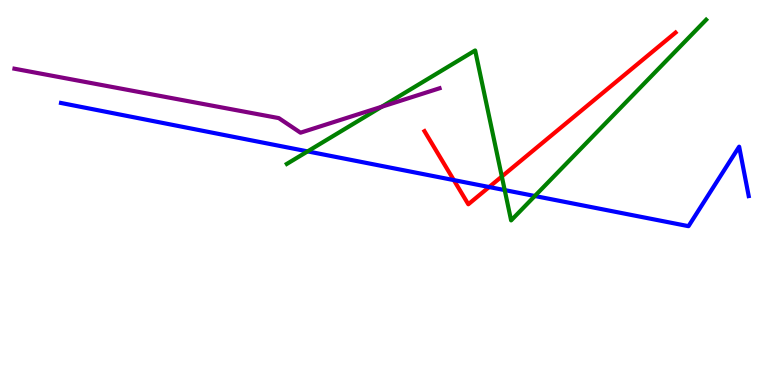[{'lines': ['blue', 'red'], 'intersections': [{'x': 5.86, 'y': 5.32}, {'x': 6.31, 'y': 5.14}]}, {'lines': ['green', 'red'], 'intersections': [{'x': 6.48, 'y': 5.42}]}, {'lines': ['purple', 'red'], 'intersections': []}, {'lines': ['blue', 'green'], 'intersections': [{'x': 3.97, 'y': 6.07}, {'x': 6.51, 'y': 5.06}, {'x': 6.9, 'y': 4.91}]}, {'lines': ['blue', 'purple'], 'intersections': []}, {'lines': ['green', 'purple'], 'intersections': [{'x': 4.93, 'y': 7.23}]}]